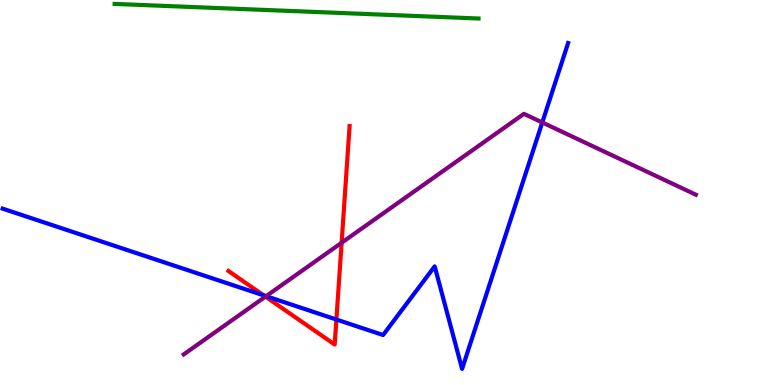[{'lines': ['blue', 'red'], 'intersections': [{'x': 3.4, 'y': 2.33}, {'x': 4.34, 'y': 1.7}]}, {'lines': ['green', 'red'], 'intersections': []}, {'lines': ['purple', 'red'], 'intersections': [{'x': 3.43, 'y': 2.3}, {'x': 4.41, 'y': 3.69}]}, {'lines': ['blue', 'green'], 'intersections': []}, {'lines': ['blue', 'purple'], 'intersections': [{'x': 3.43, 'y': 2.31}, {'x': 7.0, 'y': 6.82}]}, {'lines': ['green', 'purple'], 'intersections': []}]